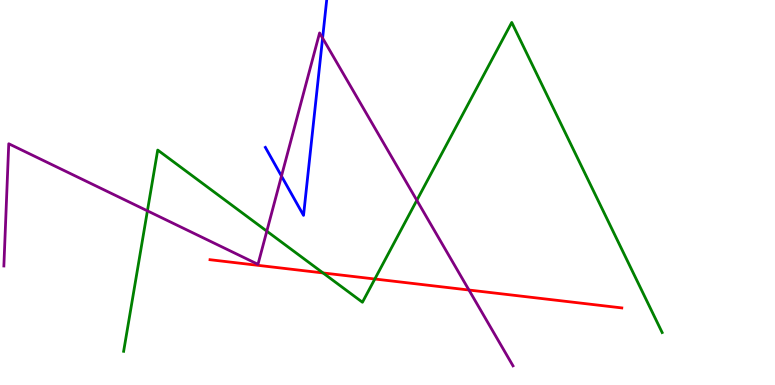[{'lines': ['blue', 'red'], 'intersections': []}, {'lines': ['green', 'red'], 'intersections': [{'x': 4.17, 'y': 2.91}, {'x': 4.84, 'y': 2.75}]}, {'lines': ['purple', 'red'], 'intersections': [{'x': 6.05, 'y': 2.47}]}, {'lines': ['blue', 'green'], 'intersections': []}, {'lines': ['blue', 'purple'], 'intersections': [{'x': 3.63, 'y': 5.43}, {'x': 4.16, 'y': 9.01}]}, {'lines': ['green', 'purple'], 'intersections': [{'x': 1.9, 'y': 4.52}, {'x': 3.44, 'y': 4.0}, {'x': 5.38, 'y': 4.8}]}]